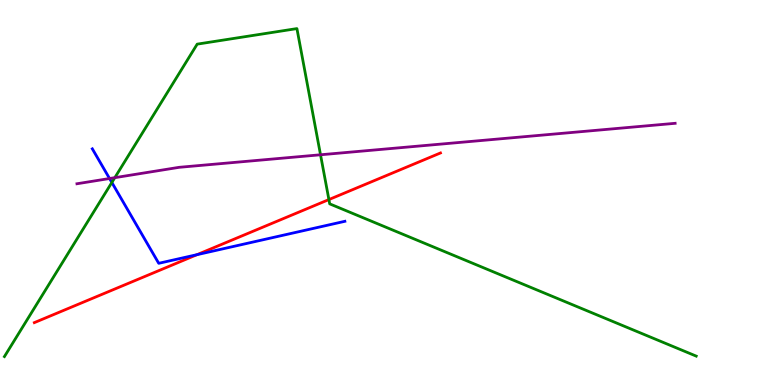[{'lines': ['blue', 'red'], 'intersections': [{'x': 2.54, 'y': 3.39}]}, {'lines': ['green', 'red'], 'intersections': [{'x': 4.24, 'y': 4.82}]}, {'lines': ['purple', 'red'], 'intersections': []}, {'lines': ['blue', 'green'], 'intersections': [{'x': 1.44, 'y': 5.26}]}, {'lines': ['blue', 'purple'], 'intersections': [{'x': 1.41, 'y': 5.36}]}, {'lines': ['green', 'purple'], 'intersections': [{'x': 1.48, 'y': 5.39}, {'x': 4.14, 'y': 5.98}]}]